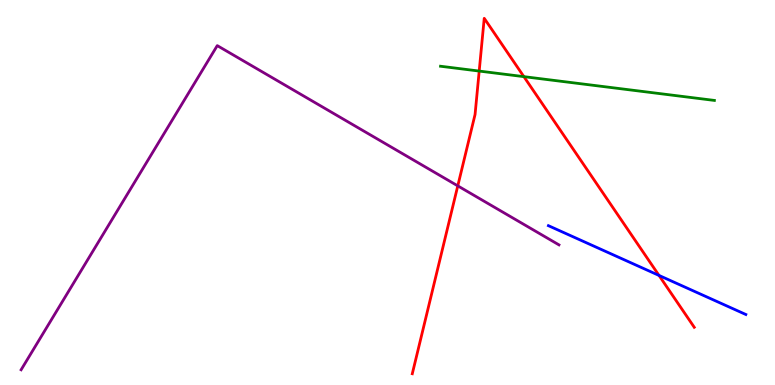[{'lines': ['blue', 'red'], 'intersections': [{'x': 8.5, 'y': 2.85}]}, {'lines': ['green', 'red'], 'intersections': [{'x': 6.18, 'y': 8.15}, {'x': 6.76, 'y': 8.01}]}, {'lines': ['purple', 'red'], 'intersections': [{'x': 5.91, 'y': 5.17}]}, {'lines': ['blue', 'green'], 'intersections': []}, {'lines': ['blue', 'purple'], 'intersections': []}, {'lines': ['green', 'purple'], 'intersections': []}]